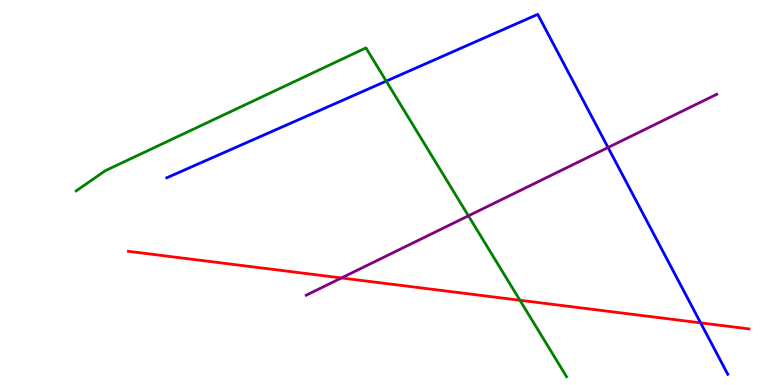[{'lines': ['blue', 'red'], 'intersections': [{'x': 9.04, 'y': 1.61}]}, {'lines': ['green', 'red'], 'intersections': [{'x': 6.71, 'y': 2.2}]}, {'lines': ['purple', 'red'], 'intersections': [{'x': 4.41, 'y': 2.78}]}, {'lines': ['blue', 'green'], 'intersections': [{'x': 4.98, 'y': 7.89}]}, {'lines': ['blue', 'purple'], 'intersections': [{'x': 7.85, 'y': 6.17}]}, {'lines': ['green', 'purple'], 'intersections': [{'x': 6.04, 'y': 4.39}]}]